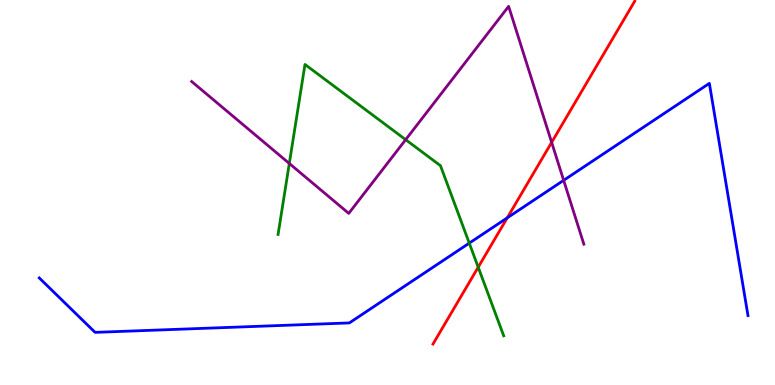[{'lines': ['blue', 'red'], 'intersections': [{'x': 6.54, 'y': 4.34}]}, {'lines': ['green', 'red'], 'intersections': [{'x': 6.17, 'y': 3.06}]}, {'lines': ['purple', 'red'], 'intersections': [{'x': 7.12, 'y': 6.3}]}, {'lines': ['blue', 'green'], 'intersections': [{'x': 6.06, 'y': 3.68}]}, {'lines': ['blue', 'purple'], 'intersections': [{'x': 7.27, 'y': 5.32}]}, {'lines': ['green', 'purple'], 'intersections': [{'x': 3.73, 'y': 5.75}, {'x': 5.23, 'y': 6.37}]}]